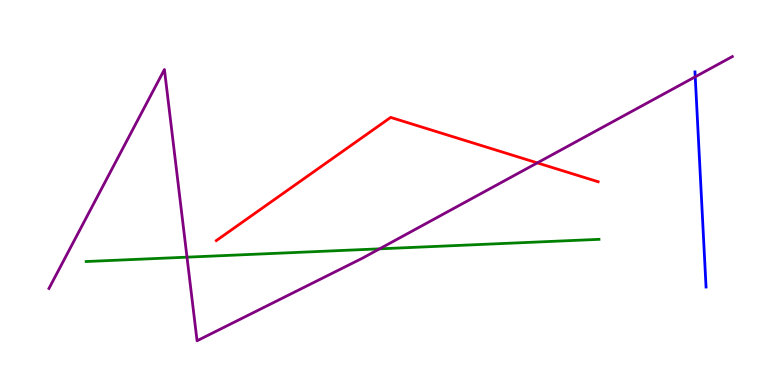[{'lines': ['blue', 'red'], 'intersections': []}, {'lines': ['green', 'red'], 'intersections': []}, {'lines': ['purple', 'red'], 'intersections': [{'x': 6.93, 'y': 5.77}]}, {'lines': ['blue', 'green'], 'intersections': []}, {'lines': ['blue', 'purple'], 'intersections': [{'x': 8.97, 'y': 8.01}]}, {'lines': ['green', 'purple'], 'intersections': [{'x': 2.41, 'y': 3.32}, {'x': 4.9, 'y': 3.54}]}]